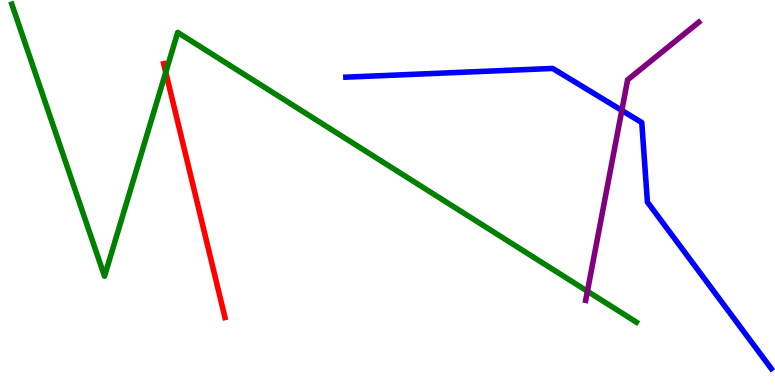[{'lines': ['blue', 'red'], 'intersections': []}, {'lines': ['green', 'red'], 'intersections': [{'x': 2.14, 'y': 8.12}]}, {'lines': ['purple', 'red'], 'intersections': []}, {'lines': ['blue', 'green'], 'intersections': []}, {'lines': ['blue', 'purple'], 'intersections': [{'x': 8.02, 'y': 7.13}]}, {'lines': ['green', 'purple'], 'intersections': [{'x': 7.58, 'y': 2.44}]}]